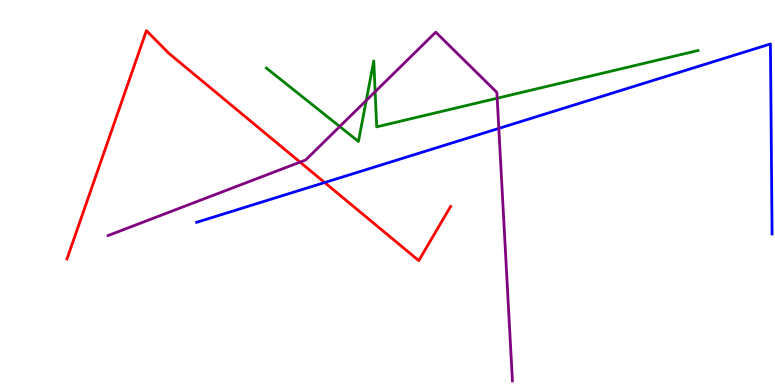[{'lines': ['blue', 'red'], 'intersections': [{'x': 4.19, 'y': 5.26}]}, {'lines': ['green', 'red'], 'intersections': []}, {'lines': ['purple', 'red'], 'intersections': [{'x': 3.87, 'y': 5.79}]}, {'lines': ['blue', 'green'], 'intersections': []}, {'lines': ['blue', 'purple'], 'intersections': [{'x': 6.44, 'y': 6.66}]}, {'lines': ['green', 'purple'], 'intersections': [{'x': 4.38, 'y': 6.71}, {'x': 4.73, 'y': 7.39}, {'x': 4.84, 'y': 7.62}, {'x': 6.42, 'y': 7.45}]}]